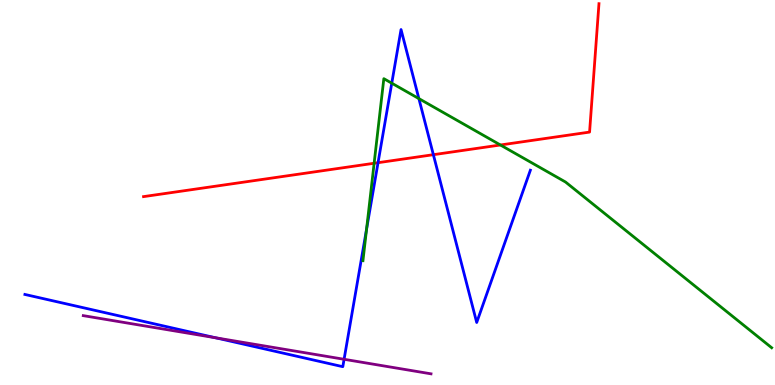[{'lines': ['blue', 'red'], 'intersections': [{'x': 4.88, 'y': 5.77}, {'x': 5.59, 'y': 5.98}]}, {'lines': ['green', 'red'], 'intersections': [{'x': 4.83, 'y': 5.76}, {'x': 6.46, 'y': 6.23}]}, {'lines': ['purple', 'red'], 'intersections': []}, {'lines': ['blue', 'green'], 'intersections': [{'x': 4.73, 'y': 4.05}, {'x': 5.06, 'y': 7.84}, {'x': 5.4, 'y': 7.44}]}, {'lines': ['blue', 'purple'], 'intersections': [{'x': 2.78, 'y': 1.23}, {'x': 4.44, 'y': 0.668}]}, {'lines': ['green', 'purple'], 'intersections': []}]